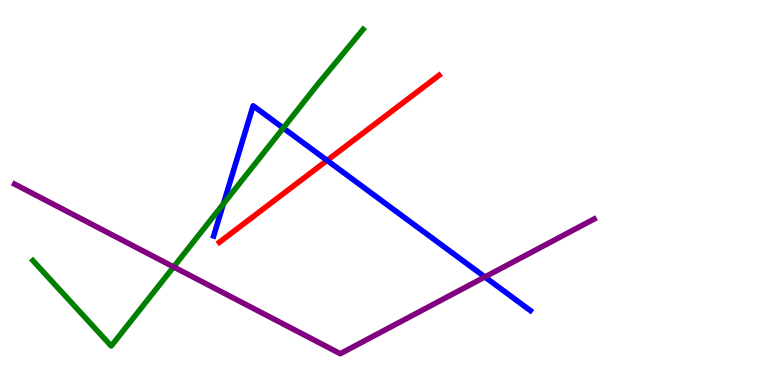[{'lines': ['blue', 'red'], 'intersections': [{'x': 4.22, 'y': 5.83}]}, {'lines': ['green', 'red'], 'intersections': []}, {'lines': ['purple', 'red'], 'intersections': []}, {'lines': ['blue', 'green'], 'intersections': [{'x': 2.88, 'y': 4.7}, {'x': 3.65, 'y': 6.67}]}, {'lines': ['blue', 'purple'], 'intersections': [{'x': 6.26, 'y': 2.81}]}, {'lines': ['green', 'purple'], 'intersections': [{'x': 2.24, 'y': 3.07}]}]